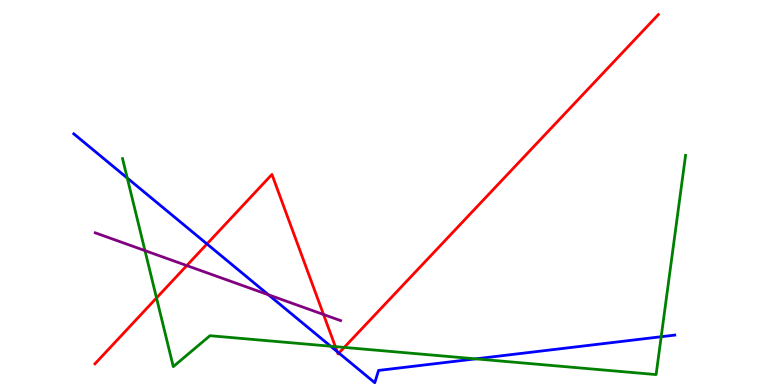[{'lines': ['blue', 'red'], 'intersections': [{'x': 2.67, 'y': 3.66}, {'x': 4.35, 'y': 0.866}, {'x': 4.37, 'y': 0.83}]}, {'lines': ['green', 'red'], 'intersections': [{'x': 2.02, 'y': 2.26}, {'x': 4.33, 'y': 0.997}, {'x': 4.44, 'y': 0.977}]}, {'lines': ['purple', 'red'], 'intersections': [{'x': 2.41, 'y': 3.1}, {'x': 4.17, 'y': 1.83}]}, {'lines': ['blue', 'green'], 'intersections': [{'x': 1.64, 'y': 5.38}, {'x': 4.27, 'y': 1.01}, {'x': 6.14, 'y': 0.679}, {'x': 8.53, 'y': 1.25}]}, {'lines': ['blue', 'purple'], 'intersections': [{'x': 3.46, 'y': 2.34}]}, {'lines': ['green', 'purple'], 'intersections': [{'x': 1.87, 'y': 3.49}]}]